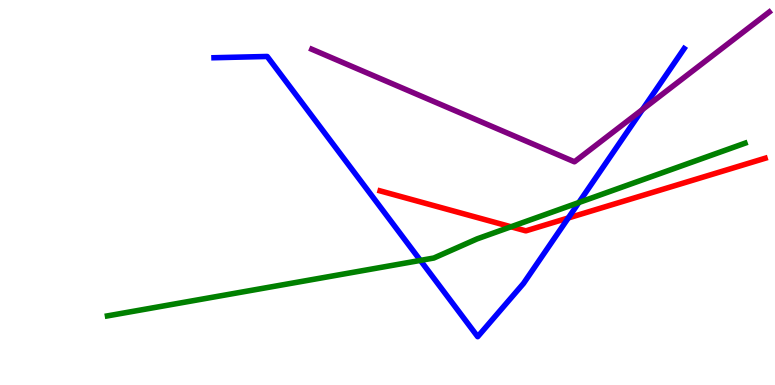[{'lines': ['blue', 'red'], 'intersections': [{'x': 7.33, 'y': 4.34}]}, {'lines': ['green', 'red'], 'intersections': [{'x': 6.59, 'y': 4.11}]}, {'lines': ['purple', 'red'], 'intersections': []}, {'lines': ['blue', 'green'], 'intersections': [{'x': 5.42, 'y': 3.24}, {'x': 7.47, 'y': 4.74}]}, {'lines': ['blue', 'purple'], 'intersections': [{'x': 8.29, 'y': 7.16}]}, {'lines': ['green', 'purple'], 'intersections': []}]